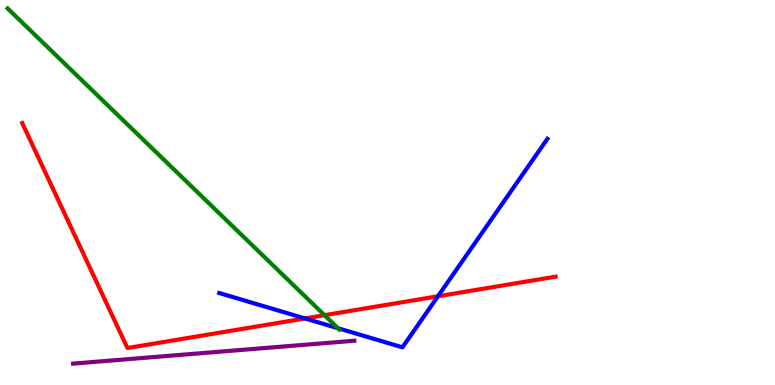[{'lines': ['blue', 'red'], 'intersections': [{'x': 3.94, 'y': 1.73}, {'x': 5.65, 'y': 2.3}]}, {'lines': ['green', 'red'], 'intersections': [{'x': 4.19, 'y': 1.81}]}, {'lines': ['purple', 'red'], 'intersections': []}, {'lines': ['blue', 'green'], 'intersections': [{'x': 4.36, 'y': 1.48}]}, {'lines': ['blue', 'purple'], 'intersections': []}, {'lines': ['green', 'purple'], 'intersections': []}]